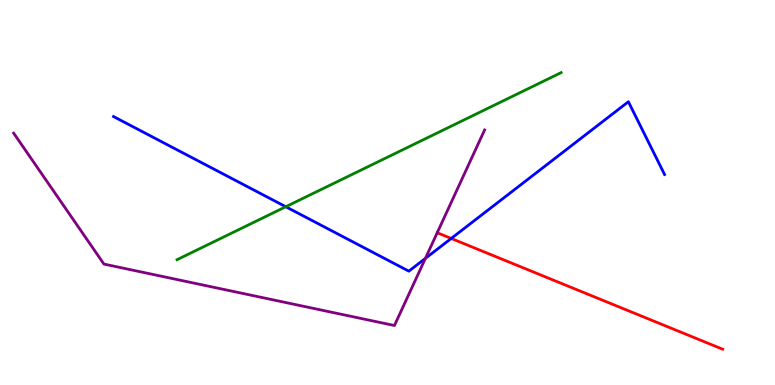[{'lines': ['blue', 'red'], 'intersections': [{'x': 5.82, 'y': 3.81}]}, {'lines': ['green', 'red'], 'intersections': []}, {'lines': ['purple', 'red'], 'intersections': []}, {'lines': ['blue', 'green'], 'intersections': [{'x': 3.69, 'y': 4.63}]}, {'lines': ['blue', 'purple'], 'intersections': [{'x': 5.49, 'y': 3.29}]}, {'lines': ['green', 'purple'], 'intersections': []}]